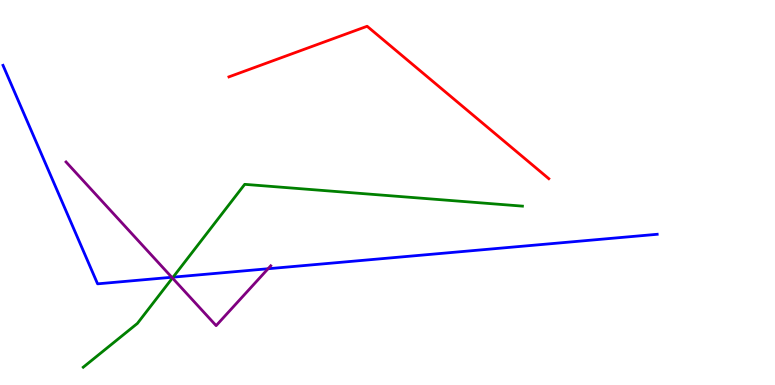[{'lines': ['blue', 'red'], 'intersections': []}, {'lines': ['green', 'red'], 'intersections': []}, {'lines': ['purple', 'red'], 'intersections': []}, {'lines': ['blue', 'green'], 'intersections': [{'x': 2.23, 'y': 2.8}]}, {'lines': ['blue', 'purple'], 'intersections': [{'x': 2.22, 'y': 2.8}, {'x': 3.46, 'y': 3.02}]}, {'lines': ['green', 'purple'], 'intersections': [{'x': 2.23, 'y': 2.78}]}]